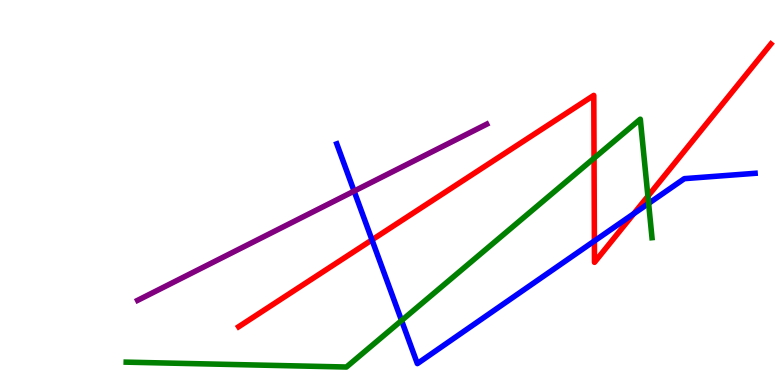[{'lines': ['blue', 'red'], 'intersections': [{'x': 4.8, 'y': 3.77}, {'x': 7.67, 'y': 3.74}, {'x': 8.18, 'y': 4.45}]}, {'lines': ['green', 'red'], 'intersections': [{'x': 7.67, 'y': 5.89}, {'x': 8.36, 'y': 4.9}]}, {'lines': ['purple', 'red'], 'intersections': []}, {'lines': ['blue', 'green'], 'intersections': [{'x': 5.18, 'y': 1.67}, {'x': 8.37, 'y': 4.72}]}, {'lines': ['blue', 'purple'], 'intersections': [{'x': 4.57, 'y': 5.04}]}, {'lines': ['green', 'purple'], 'intersections': []}]